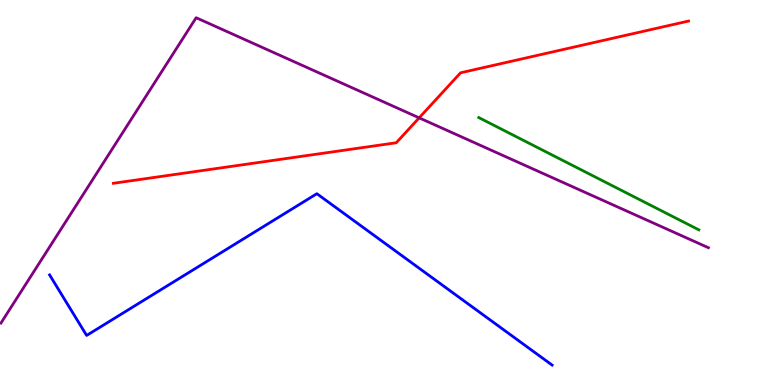[{'lines': ['blue', 'red'], 'intersections': []}, {'lines': ['green', 'red'], 'intersections': []}, {'lines': ['purple', 'red'], 'intersections': [{'x': 5.41, 'y': 6.94}]}, {'lines': ['blue', 'green'], 'intersections': []}, {'lines': ['blue', 'purple'], 'intersections': []}, {'lines': ['green', 'purple'], 'intersections': []}]